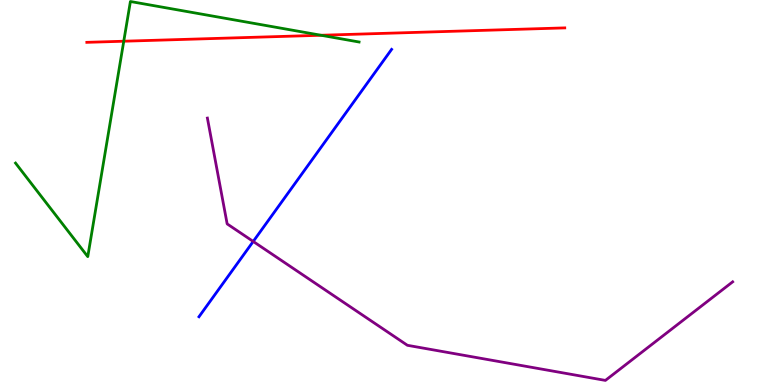[{'lines': ['blue', 'red'], 'intersections': []}, {'lines': ['green', 'red'], 'intersections': [{'x': 1.6, 'y': 8.93}, {'x': 4.14, 'y': 9.08}]}, {'lines': ['purple', 'red'], 'intersections': []}, {'lines': ['blue', 'green'], 'intersections': []}, {'lines': ['blue', 'purple'], 'intersections': [{'x': 3.27, 'y': 3.73}]}, {'lines': ['green', 'purple'], 'intersections': []}]